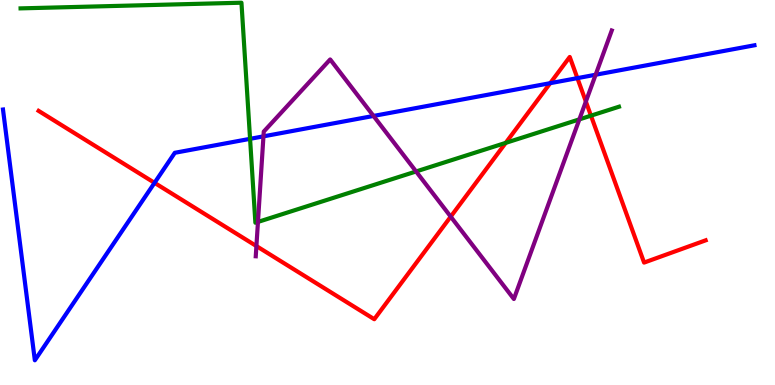[{'lines': ['blue', 'red'], 'intersections': [{'x': 1.99, 'y': 5.25}, {'x': 7.1, 'y': 7.84}, {'x': 7.45, 'y': 7.97}]}, {'lines': ['green', 'red'], 'intersections': [{'x': 6.53, 'y': 6.29}, {'x': 7.63, 'y': 7.0}]}, {'lines': ['purple', 'red'], 'intersections': [{'x': 3.31, 'y': 3.61}, {'x': 5.82, 'y': 4.37}, {'x': 7.56, 'y': 7.36}]}, {'lines': ['blue', 'green'], 'intersections': [{'x': 3.23, 'y': 6.39}]}, {'lines': ['blue', 'purple'], 'intersections': [{'x': 3.4, 'y': 6.46}, {'x': 4.82, 'y': 6.99}, {'x': 7.69, 'y': 8.06}]}, {'lines': ['green', 'purple'], 'intersections': [{'x': 3.33, 'y': 4.24}, {'x': 5.37, 'y': 5.55}, {'x': 7.48, 'y': 6.9}]}]